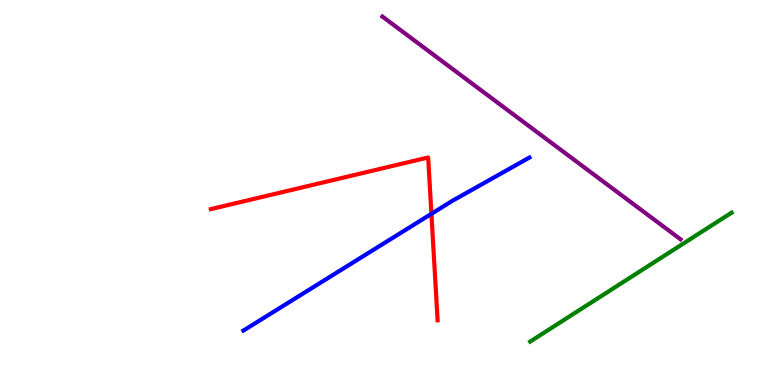[{'lines': ['blue', 'red'], 'intersections': [{'x': 5.57, 'y': 4.45}]}, {'lines': ['green', 'red'], 'intersections': []}, {'lines': ['purple', 'red'], 'intersections': []}, {'lines': ['blue', 'green'], 'intersections': []}, {'lines': ['blue', 'purple'], 'intersections': []}, {'lines': ['green', 'purple'], 'intersections': []}]